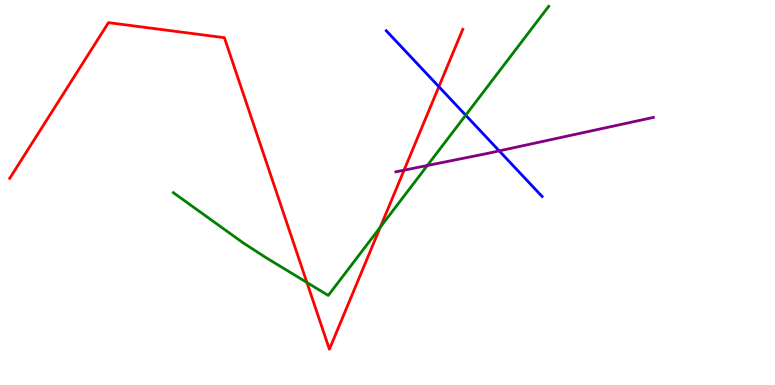[{'lines': ['blue', 'red'], 'intersections': [{'x': 5.66, 'y': 7.75}]}, {'lines': ['green', 'red'], 'intersections': [{'x': 3.96, 'y': 2.66}, {'x': 4.91, 'y': 4.1}]}, {'lines': ['purple', 'red'], 'intersections': [{'x': 5.21, 'y': 5.58}]}, {'lines': ['blue', 'green'], 'intersections': [{'x': 6.01, 'y': 7.01}]}, {'lines': ['blue', 'purple'], 'intersections': [{'x': 6.44, 'y': 6.08}]}, {'lines': ['green', 'purple'], 'intersections': [{'x': 5.51, 'y': 5.7}]}]